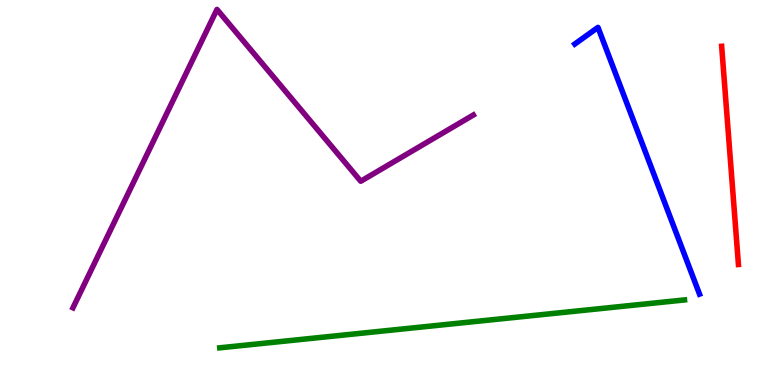[{'lines': ['blue', 'red'], 'intersections': []}, {'lines': ['green', 'red'], 'intersections': []}, {'lines': ['purple', 'red'], 'intersections': []}, {'lines': ['blue', 'green'], 'intersections': []}, {'lines': ['blue', 'purple'], 'intersections': []}, {'lines': ['green', 'purple'], 'intersections': []}]